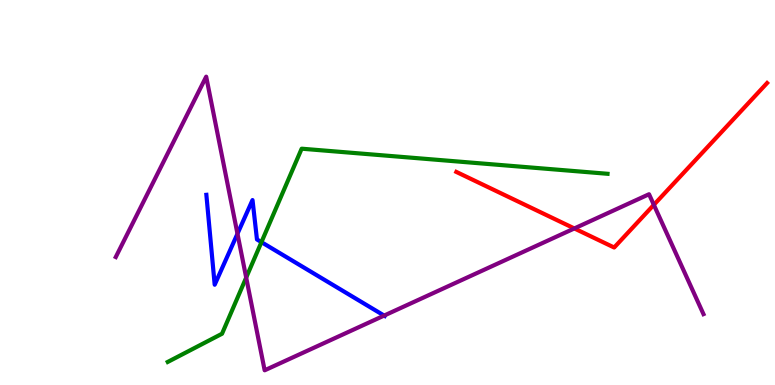[{'lines': ['blue', 'red'], 'intersections': []}, {'lines': ['green', 'red'], 'intersections': []}, {'lines': ['purple', 'red'], 'intersections': [{'x': 7.41, 'y': 4.07}, {'x': 8.44, 'y': 4.68}]}, {'lines': ['blue', 'green'], 'intersections': [{'x': 3.37, 'y': 3.71}]}, {'lines': ['blue', 'purple'], 'intersections': [{'x': 3.06, 'y': 3.93}, {'x': 4.96, 'y': 1.8}]}, {'lines': ['green', 'purple'], 'intersections': [{'x': 3.18, 'y': 2.79}]}]